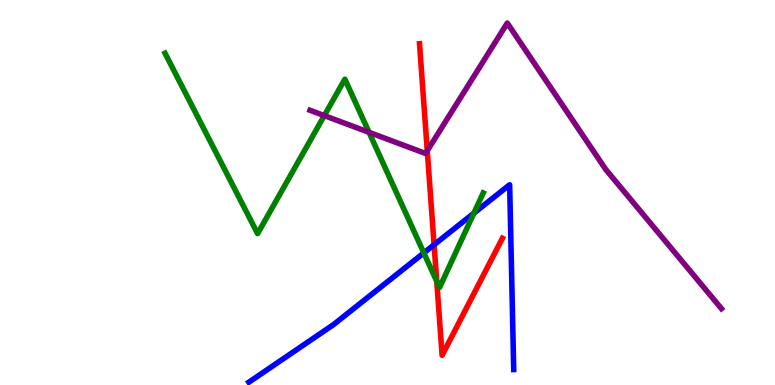[{'lines': ['blue', 'red'], 'intersections': [{'x': 5.6, 'y': 3.64}]}, {'lines': ['green', 'red'], 'intersections': [{'x': 5.64, 'y': 2.69}]}, {'lines': ['purple', 'red'], 'intersections': [{'x': 5.51, 'y': 6.09}]}, {'lines': ['blue', 'green'], 'intersections': [{'x': 5.47, 'y': 3.43}, {'x': 6.11, 'y': 4.46}]}, {'lines': ['blue', 'purple'], 'intersections': []}, {'lines': ['green', 'purple'], 'intersections': [{'x': 4.18, 'y': 7.0}, {'x': 4.76, 'y': 6.56}]}]